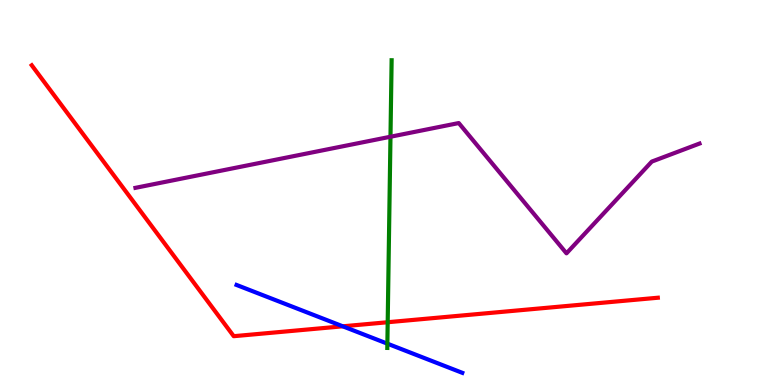[{'lines': ['blue', 'red'], 'intersections': [{'x': 4.42, 'y': 1.52}]}, {'lines': ['green', 'red'], 'intersections': [{'x': 5.0, 'y': 1.63}]}, {'lines': ['purple', 'red'], 'intersections': []}, {'lines': ['blue', 'green'], 'intersections': [{'x': 5.0, 'y': 1.07}]}, {'lines': ['blue', 'purple'], 'intersections': []}, {'lines': ['green', 'purple'], 'intersections': [{'x': 5.04, 'y': 6.45}]}]